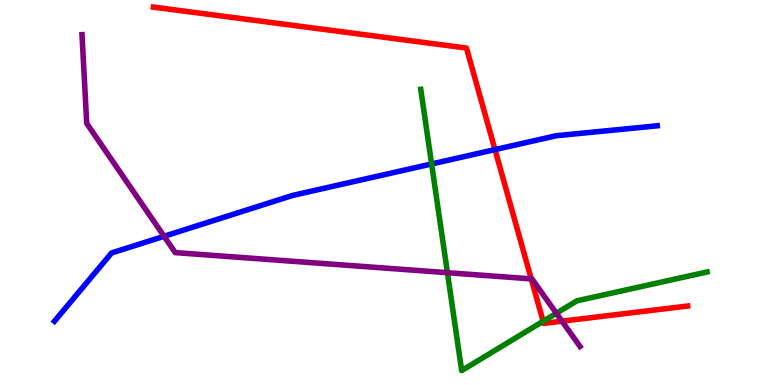[{'lines': ['blue', 'red'], 'intersections': [{'x': 6.39, 'y': 6.11}]}, {'lines': ['green', 'red'], 'intersections': [{'x': 7.01, 'y': 1.66}]}, {'lines': ['purple', 'red'], 'intersections': [{'x': 6.85, 'y': 2.76}, {'x': 7.25, 'y': 1.66}]}, {'lines': ['blue', 'green'], 'intersections': [{'x': 5.57, 'y': 5.74}]}, {'lines': ['blue', 'purple'], 'intersections': [{'x': 2.12, 'y': 3.86}]}, {'lines': ['green', 'purple'], 'intersections': [{'x': 5.77, 'y': 2.92}, {'x': 7.18, 'y': 1.86}]}]